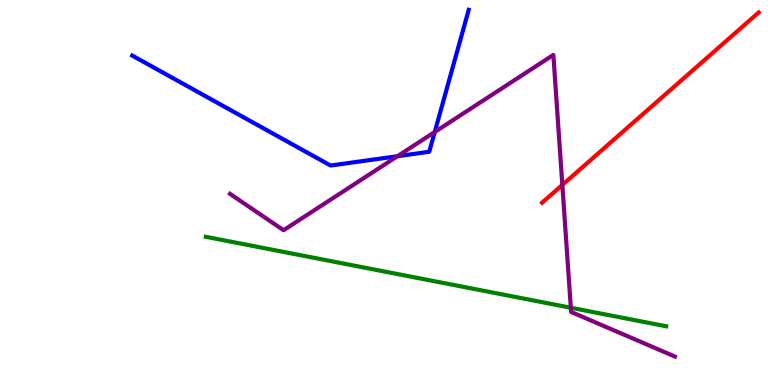[{'lines': ['blue', 'red'], 'intersections': []}, {'lines': ['green', 'red'], 'intersections': []}, {'lines': ['purple', 'red'], 'intersections': [{'x': 7.26, 'y': 5.2}]}, {'lines': ['blue', 'green'], 'intersections': []}, {'lines': ['blue', 'purple'], 'intersections': [{'x': 5.13, 'y': 5.94}, {'x': 5.61, 'y': 6.57}]}, {'lines': ['green', 'purple'], 'intersections': [{'x': 7.37, 'y': 2.01}]}]